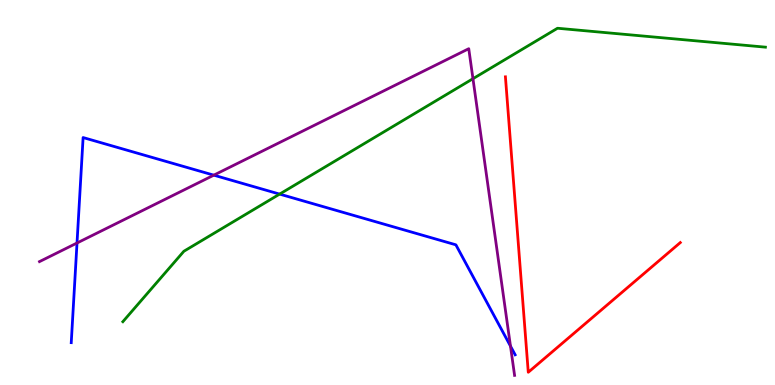[{'lines': ['blue', 'red'], 'intersections': []}, {'lines': ['green', 'red'], 'intersections': []}, {'lines': ['purple', 'red'], 'intersections': []}, {'lines': ['blue', 'green'], 'intersections': [{'x': 3.61, 'y': 4.96}]}, {'lines': ['blue', 'purple'], 'intersections': [{'x': 0.994, 'y': 3.69}, {'x': 2.76, 'y': 5.45}, {'x': 6.59, 'y': 1.01}]}, {'lines': ['green', 'purple'], 'intersections': [{'x': 6.1, 'y': 7.96}]}]